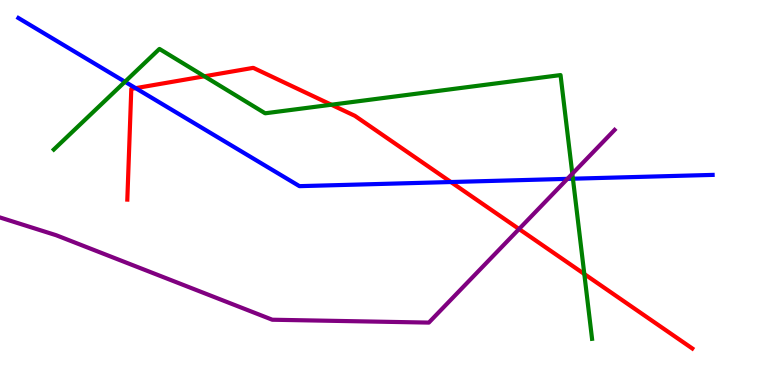[{'lines': ['blue', 'red'], 'intersections': [{'x': 1.75, 'y': 7.71}, {'x': 5.82, 'y': 5.27}]}, {'lines': ['green', 'red'], 'intersections': [{'x': 2.64, 'y': 8.02}, {'x': 4.28, 'y': 7.28}, {'x': 7.54, 'y': 2.88}]}, {'lines': ['purple', 'red'], 'intersections': [{'x': 6.7, 'y': 4.05}]}, {'lines': ['blue', 'green'], 'intersections': [{'x': 1.61, 'y': 7.88}, {'x': 7.39, 'y': 5.36}]}, {'lines': ['blue', 'purple'], 'intersections': [{'x': 7.32, 'y': 5.35}]}, {'lines': ['green', 'purple'], 'intersections': [{'x': 7.38, 'y': 5.49}]}]